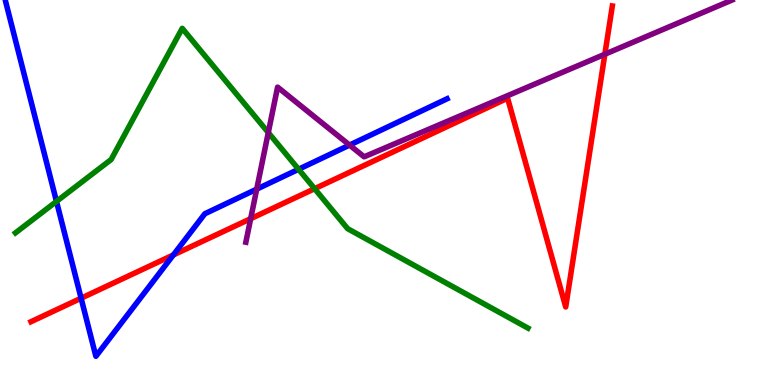[{'lines': ['blue', 'red'], 'intersections': [{'x': 1.05, 'y': 2.25}, {'x': 2.24, 'y': 3.38}]}, {'lines': ['green', 'red'], 'intersections': [{'x': 4.06, 'y': 5.1}]}, {'lines': ['purple', 'red'], 'intersections': [{'x': 3.23, 'y': 4.32}, {'x': 7.8, 'y': 8.59}]}, {'lines': ['blue', 'green'], 'intersections': [{'x': 0.729, 'y': 4.77}, {'x': 3.85, 'y': 5.6}]}, {'lines': ['blue', 'purple'], 'intersections': [{'x': 3.31, 'y': 5.09}, {'x': 4.51, 'y': 6.23}]}, {'lines': ['green', 'purple'], 'intersections': [{'x': 3.46, 'y': 6.56}]}]